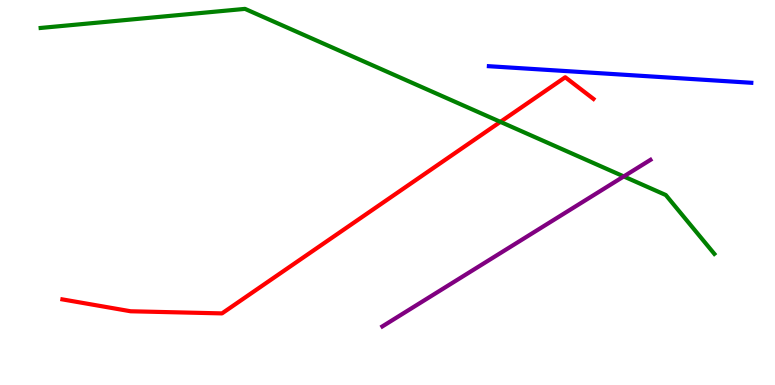[{'lines': ['blue', 'red'], 'intersections': []}, {'lines': ['green', 'red'], 'intersections': [{'x': 6.46, 'y': 6.83}]}, {'lines': ['purple', 'red'], 'intersections': []}, {'lines': ['blue', 'green'], 'intersections': []}, {'lines': ['blue', 'purple'], 'intersections': []}, {'lines': ['green', 'purple'], 'intersections': [{'x': 8.05, 'y': 5.42}]}]